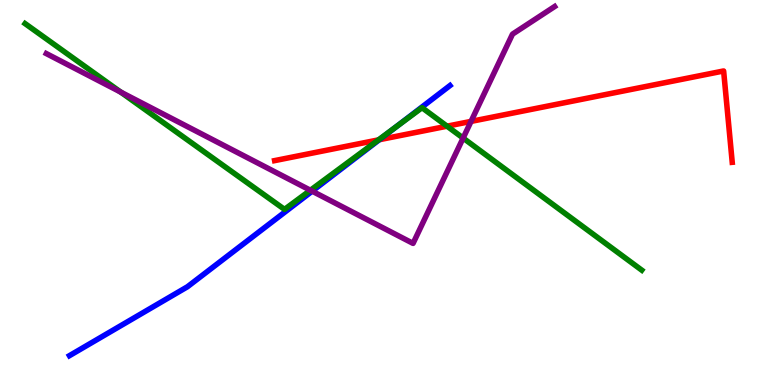[{'lines': ['blue', 'red'], 'intersections': [{'x': 4.89, 'y': 6.37}]}, {'lines': ['green', 'red'], 'intersections': [{'x': 4.88, 'y': 6.37}, {'x': 5.77, 'y': 6.72}]}, {'lines': ['purple', 'red'], 'intersections': [{'x': 6.08, 'y': 6.85}]}, {'lines': ['blue', 'green'], 'intersections': [{'x': 5.1, 'y': 6.69}]}, {'lines': ['blue', 'purple'], 'intersections': [{'x': 4.03, 'y': 5.03}]}, {'lines': ['green', 'purple'], 'intersections': [{'x': 1.56, 'y': 7.61}, {'x': 4.01, 'y': 5.06}, {'x': 5.98, 'y': 6.41}]}]